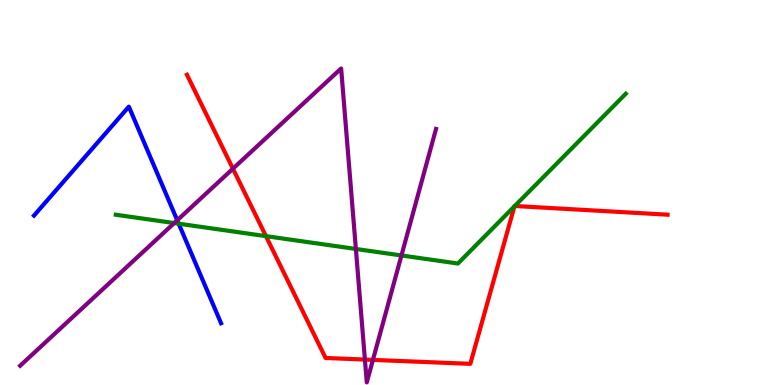[{'lines': ['blue', 'red'], 'intersections': []}, {'lines': ['green', 'red'], 'intersections': [{'x': 3.43, 'y': 3.87}, {'x': 6.64, 'y': 4.64}, {'x': 6.64, 'y': 4.65}]}, {'lines': ['purple', 'red'], 'intersections': [{'x': 3.01, 'y': 5.62}, {'x': 4.71, 'y': 0.661}, {'x': 4.81, 'y': 0.652}]}, {'lines': ['blue', 'green'], 'intersections': [{'x': 2.31, 'y': 4.19}]}, {'lines': ['blue', 'purple'], 'intersections': [{'x': 2.29, 'y': 4.28}]}, {'lines': ['green', 'purple'], 'intersections': [{'x': 2.25, 'y': 4.21}, {'x': 4.59, 'y': 3.53}, {'x': 5.18, 'y': 3.36}]}]